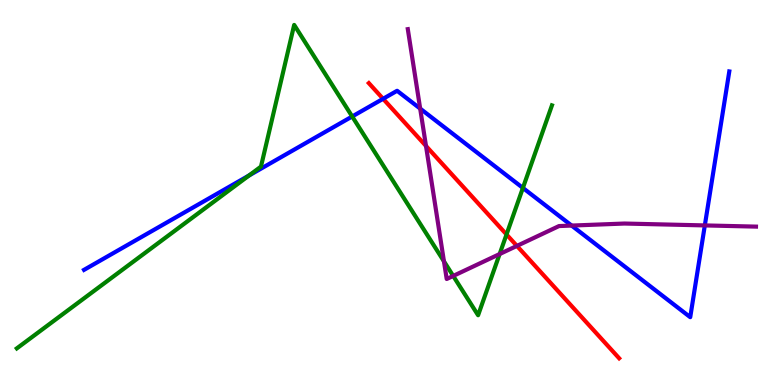[{'lines': ['blue', 'red'], 'intersections': [{'x': 4.94, 'y': 7.43}]}, {'lines': ['green', 'red'], 'intersections': [{'x': 6.54, 'y': 3.91}]}, {'lines': ['purple', 'red'], 'intersections': [{'x': 5.5, 'y': 6.21}, {'x': 6.67, 'y': 3.61}]}, {'lines': ['blue', 'green'], 'intersections': [{'x': 3.21, 'y': 5.44}, {'x': 4.54, 'y': 6.97}, {'x': 6.75, 'y': 5.12}]}, {'lines': ['blue', 'purple'], 'intersections': [{'x': 5.42, 'y': 7.18}, {'x': 7.38, 'y': 4.14}, {'x': 9.09, 'y': 4.15}]}, {'lines': ['green', 'purple'], 'intersections': [{'x': 5.73, 'y': 3.21}, {'x': 5.85, 'y': 2.83}, {'x': 6.45, 'y': 3.4}]}]